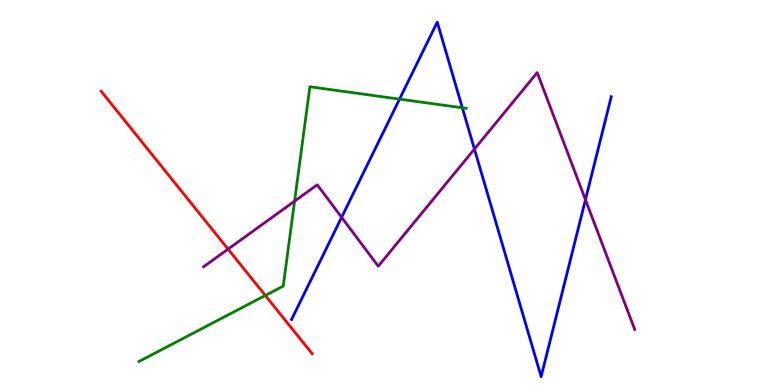[{'lines': ['blue', 'red'], 'intersections': []}, {'lines': ['green', 'red'], 'intersections': [{'x': 3.42, 'y': 2.33}]}, {'lines': ['purple', 'red'], 'intersections': [{'x': 2.94, 'y': 3.53}]}, {'lines': ['blue', 'green'], 'intersections': [{'x': 5.16, 'y': 7.43}, {'x': 5.97, 'y': 7.2}]}, {'lines': ['blue', 'purple'], 'intersections': [{'x': 4.41, 'y': 4.36}, {'x': 6.12, 'y': 6.13}, {'x': 7.55, 'y': 4.81}]}, {'lines': ['green', 'purple'], 'intersections': [{'x': 3.8, 'y': 4.77}]}]